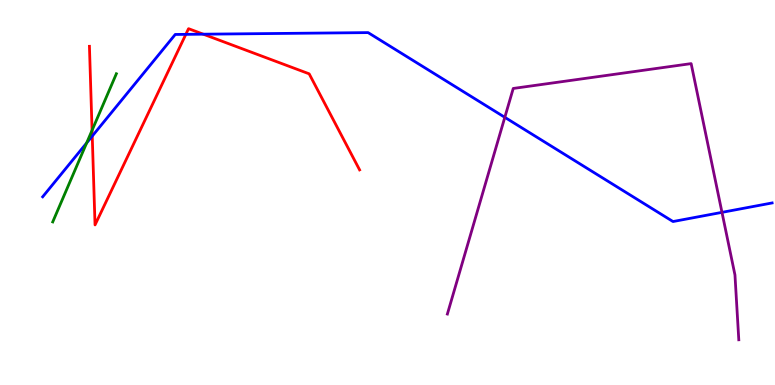[{'lines': ['blue', 'red'], 'intersections': [{'x': 1.19, 'y': 6.46}, {'x': 2.4, 'y': 9.11}, {'x': 2.62, 'y': 9.11}]}, {'lines': ['green', 'red'], 'intersections': [{'x': 1.19, 'y': 6.61}]}, {'lines': ['purple', 'red'], 'intersections': []}, {'lines': ['blue', 'green'], 'intersections': [{'x': 1.12, 'y': 6.29}]}, {'lines': ['blue', 'purple'], 'intersections': [{'x': 6.51, 'y': 6.95}, {'x': 9.32, 'y': 4.48}]}, {'lines': ['green', 'purple'], 'intersections': []}]